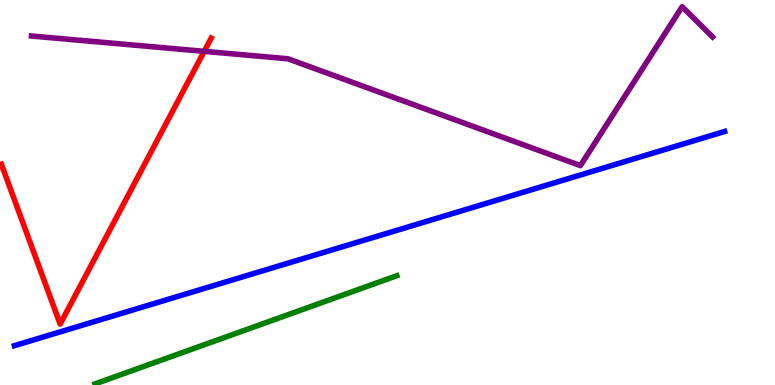[{'lines': ['blue', 'red'], 'intersections': []}, {'lines': ['green', 'red'], 'intersections': []}, {'lines': ['purple', 'red'], 'intersections': [{'x': 2.63, 'y': 8.67}]}, {'lines': ['blue', 'green'], 'intersections': []}, {'lines': ['blue', 'purple'], 'intersections': []}, {'lines': ['green', 'purple'], 'intersections': []}]